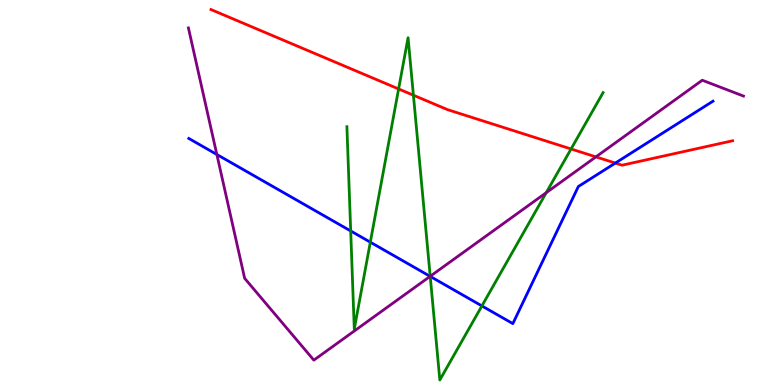[{'lines': ['blue', 'red'], 'intersections': [{'x': 7.94, 'y': 5.76}]}, {'lines': ['green', 'red'], 'intersections': [{'x': 5.14, 'y': 7.69}, {'x': 5.33, 'y': 7.53}, {'x': 7.37, 'y': 6.13}]}, {'lines': ['purple', 'red'], 'intersections': [{'x': 7.69, 'y': 5.93}]}, {'lines': ['blue', 'green'], 'intersections': [{'x': 4.53, 'y': 4.0}, {'x': 4.78, 'y': 3.71}, {'x': 5.55, 'y': 2.82}, {'x': 6.22, 'y': 2.05}]}, {'lines': ['blue', 'purple'], 'intersections': [{'x': 2.8, 'y': 5.99}, {'x': 5.55, 'y': 2.82}]}, {'lines': ['green', 'purple'], 'intersections': [{'x': 5.55, 'y': 2.82}, {'x': 7.05, 'y': 5.0}]}]